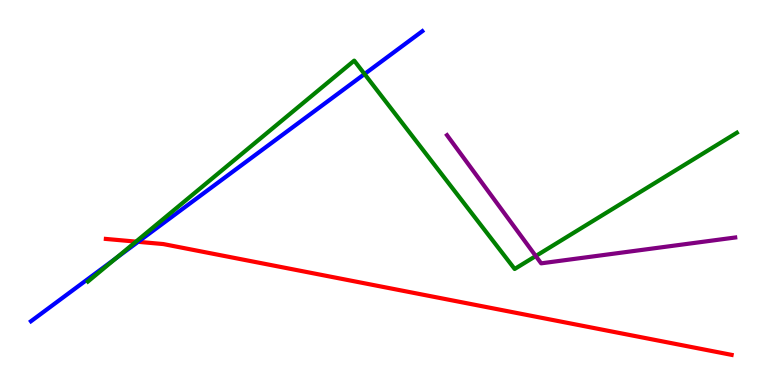[{'lines': ['blue', 'red'], 'intersections': [{'x': 1.78, 'y': 3.72}]}, {'lines': ['green', 'red'], 'intersections': [{'x': 1.75, 'y': 3.72}]}, {'lines': ['purple', 'red'], 'intersections': []}, {'lines': ['blue', 'green'], 'intersections': [{'x': 1.5, 'y': 3.29}, {'x': 4.7, 'y': 8.08}]}, {'lines': ['blue', 'purple'], 'intersections': []}, {'lines': ['green', 'purple'], 'intersections': [{'x': 6.91, 'y': 3.35}]}]